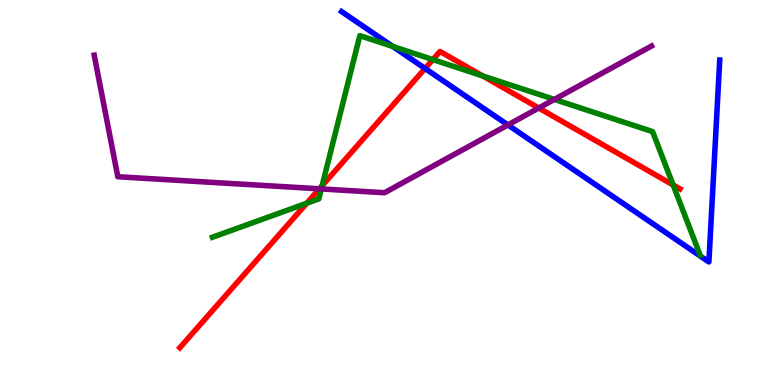[{'lines': ['blue', 'red'], 'intersections': [{'x': 5.48, 'y': 8.22}]}, {'lines': ['green', 'red'], 'intersections': [{'x': 3.96, 'y': 4.72}, {'x': 4.16, 'y': 5.18}, {'x': 5.59, 'y': 8.45}, {'x': 6.23, 'y': 8.03}, {'x': 8.69, 'y': 5.2}]}, {'lines': ['purple', 'red'], 'intersections': [{'x': 4.12, 'y': 5.1}, {'x': 6.95, 'y': 7.19}]}, {'lines': ['blue', 'green'], 'intersections': [{'x': 5.07, 'y': 8.79}]}, {'lines': ['blue', 'purple'], 'intersections': [{'x': 6.55, 'y': 6.75}]}, {'lines': ['green', 'purple'], 'intersections': [{'x': 4.15, 'y': 5.09}, {'x': 7.15, 'y': 7.42}]}]